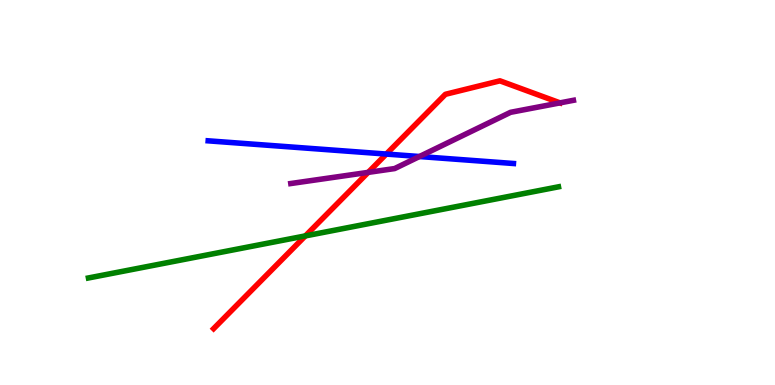[{'lines': ['blue', 'red'], 'intersections': [{'x': 4.98, 'y': 6.0}]}, {'lines': ['green', 'red'], 'intersections': [{'x': 3.94, 'y': 3.87}]}, {'lines': ['purple', 'red'], 'intersections': [{'x': 4.75, 'y': 5.52}, {'x': 7.23, 'y': 7.33}]}, {'lines': ['blue', 'green'], 'intersections': []}, {'lines': ['blue', 'purple'], 'intersections': [{'x': 5.41, 'y': 5.93}]}, {'lines': ['green', 'purple'], 'intersections': []}]